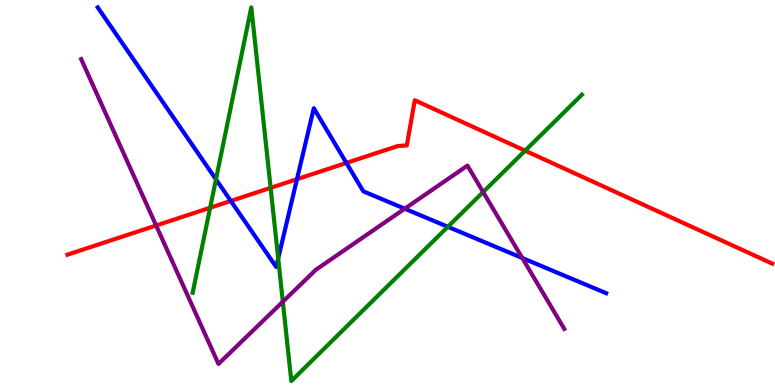[{'lines': ['blue', 'red'], 'intersections': [{'x': 2.98, 'y': 4.78}, {'x': 3.83, 'y': 5.35}, {'x': 4.47, 'y': 5.77}]}, {'lines': ['green', 'red'], 'intersections': [{'x': 2.71, 'y': 4.6}, {'x': 3.49, 'y': 5.12}, {'x': 6.78, 'y': 6.09}]}, {'lines': ['purple', 'red'], 'intersections': [{'x': 2.01, 'y': 4.14}]}, {'lines': ['blue', 'green'], 'intersections': [{'x': 2.79, 'y': 5.34}, {'x': 3.59, 'y': 3.29}, {'x': 5.78, 'y': 4.11}]}, {'lines': ['blue', 'purple'], 'intersections': [{'x': 5.22, 'y': 4.58}, {'x': 6.74, 'y': 3.3}]}, {'lines': ['green', 'purple'], 'intersections': [{'x': 3.65, 'y': 2.16}, {'x': 6.23, 'y': 5.01}]}]